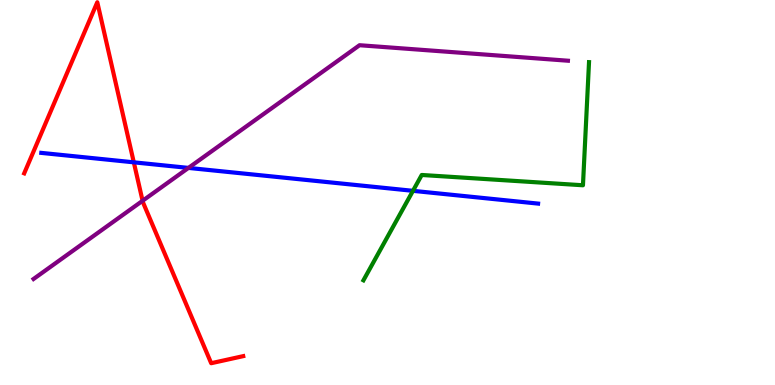[{'lines': ['blue', 'red'], 'intersections': [{'x': 1.73, 'y': 5.78}]}, {'lines': ['green', 'red'], 'intersections': []}, {'lines': ['purple', 'red'], 'intersections': [{'x': 1.84, 'y': 4.78}]}, {'lines': ['blue', 'green'], 'intersections': [{'x': 5.33, 'y': 5.04}]}, {'lines': ['blue', 'purple'], 'intersections': [{'x': 2.43, 'y': 5.64}]}, {'lines': ['green', 'purple'], 'intersections': []}]